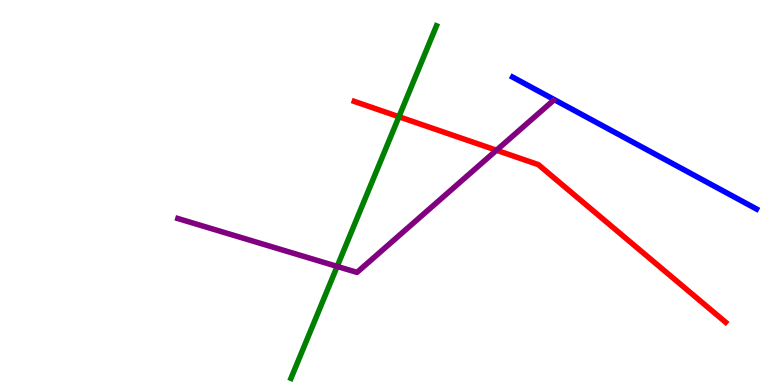[{'lines': ['blue', 'red'], 'intersections': []}, {'lines': ['green', 'red'], 'intersections': [{'x': 5.15, 'y': 6.97}]}, {'lines': ['purple', 'red'], 'intersections': [{'x': 6.41, 'y': 6.1}]}, {'lines': ['blue', 'green'], 'intersections': []}, {'lines': ['blue', 'purple'], 'intersections': []}, {'lines': ['green', 'purple'], 'intersections': [{'x': 4.35, 'y': 3.08}]}]